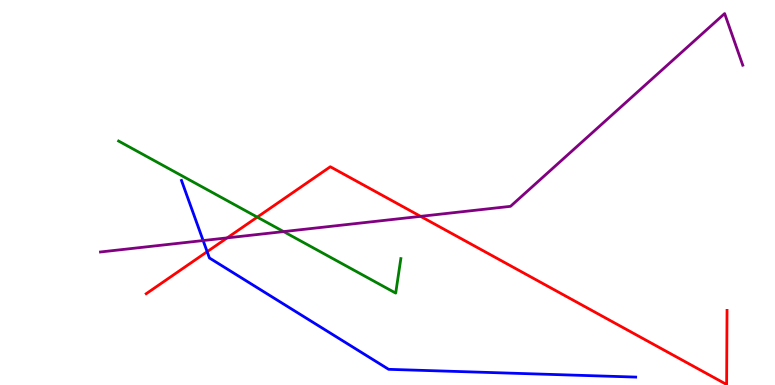[{'lines': ['blue', 'red'], 'intersections': [{'x': 2.67, 'y': 3.46}]}, {'lines': ['green', 'red'], 'intersections': [{'x': 3.32, 'y': 4.36}]}, {'lines': ['purple', 'red'], 'intersections': [{'x': 2.93, 'y': 3.82}, {'x': 5.43, 'y': 4.38}]}, {'lines': ['blue', 'green'], 'intersections': []}, {'lines': ['blue', 'purple'], 'intersections': [{'x': 2.62, 'y': 3.75}]}, {'lines': ['green', 'purple'], 'intersections': [{'x': 3.66, 'y': 3.98}]}]